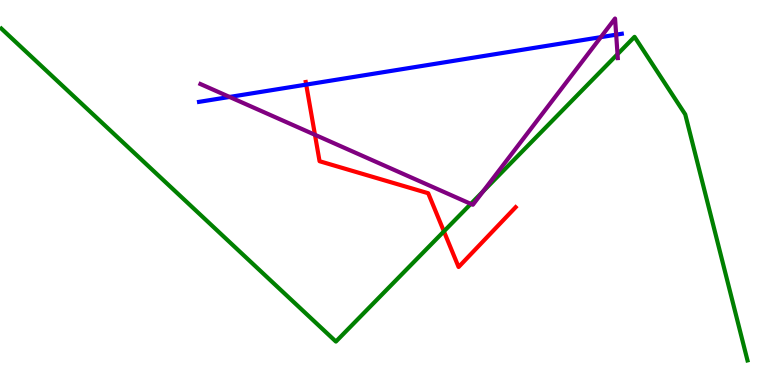[{'lines': ['blue', 'red'], 'intersections': [{'x': 3.95, 'y': 7.8}]}, {'lines': ['green', 'red'], 'intersections': [{'x': 5.73, 'y': 3.99}]}, {'lines': ['purple', 'red'], 'intersections': [{'x': 4.06, 'y': 6.5}]}, {'lines': ['blue', 'green'], 'intersections': []}, {'lines': ['blue', 'purple'], 'intersections': [{'x': 2.96, 'y': 7.48}, {'x': 7.75, 'y': 9.04}, {'x': 7.95, 'y': 9.1}]}, {'lines': ['green', 'purple'], 'intersections': [{'x': 6.08, 'y': 4.7}, {'x': 6.23, 'y': 5.03}, {'x': 7.97, 'y': 8.59}]}]